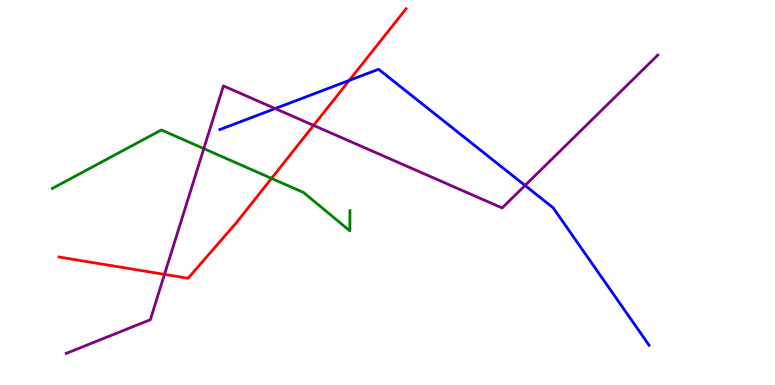[{'lines': ['blue', 'red'], 'intersections': [{'x': 4.51, 'y': 7.91}]}, {'lines': ['green', 'red'], 'intersections': [{'x': 3.5, 'y': 5.37}]}, {'lines': ['purple', 'red'], 'intersections': [{'x': 2.12, 'y': 2.87}, {'x': 4.05, 'y': 6.74}]}, {'lines': ['blue', 'green'], 'intersections': []}, {'lines': ['blue', 'purple'], 'intersections': [{'x': 3.55, 'y': 7.18}, {'x': 6.77, 'y': 5.18}]}, {'lines': ['green', 'purple'], 'intersections': [{'x': 2.63, 'y': 6.14}]}]